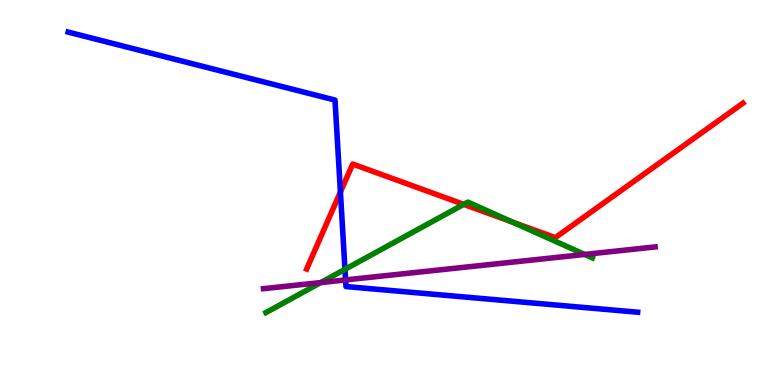[{'lines': ['blue', 'red'], 'intersections': [{'x': 4.39, 'y': 5.01}]}, {'lines': ['green', 'red'], 'intersections': [{'x': 5.98, 'y': 4.69}, {'x': 6.61, 'y': 4.23}]}, {'lines': ['purple', 'red'], 'intersections': []}, {'lines': ['blue', 'green'], 'intersections': [{'x': 4.45, 'y': 3.0}]}, {'lines': ['blue', 'purple'], 'intersections': [{'x': 4.46, 'y': 2.73}]}, {'lines': ['green', 'purple'], 'intersections': [{'x': 4.14, 'y': 2.66}, {'x': 7.54, 'y': 3.39}]}]